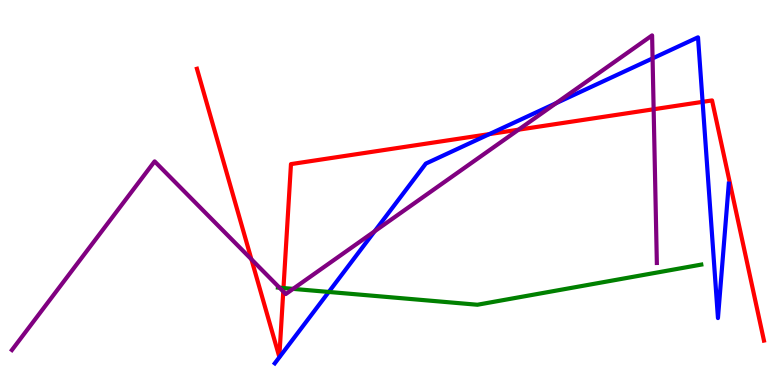[{'lines': ['blue', 'red'], 'intersections': [{'x': 6.32, 'y': 6.52}, {'x': 9.07, 'y': 7.35}]}, {'lines': ['green', 'red'], 'intersections': [{'x': 3.66, 'y': 2.52}]}, {'lines': ['purple', 'red'], 'intersections': [{'x': 3.24, 'y': 3.27}, {'x': 3.66, 'y': 2.43}, {'x': 6.69, 'y': 6.63}, {'x': 8.43, 'y': 7.16}]}, {'lines': ['blue', 'green'], 'intersections': [{'x': 4.24, 'y': 2.42}]}, {'lines': ['blue', 'purple'], 'intersections': [{'x': 4.83, 'y': 3.99}, {'x': 7.18, 'y': 7.32}, {'x': 8.42, 'y': 8.48}]}, {'lines': ['green', 'purple'], 'intersections': [{'x': 3.61, 'y': 2.53}, {'x': 3.78, 'y': 2.5}]}]